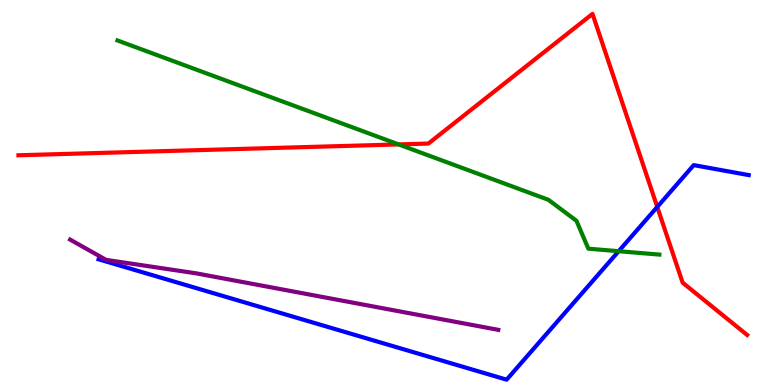[{'lines': ['blue', 'red'], 'intersections': [{'x': 8.48, 'y': 4.62}]}, {'lines': ['green', 'red'], 'intersections': [{'x': 5.14, 'y': 6.25}]}, {'lines': ['purple', 'red'], 'intersections': []}, {'lines': ['blue', 'green'], 'intersections': [{'x': 7.98, 'y': 3.48}]}, {'lines': ['blue', 'purple'], 'intersections': []}, {'lines': ['green', 'purple'], 'intersections': []}]